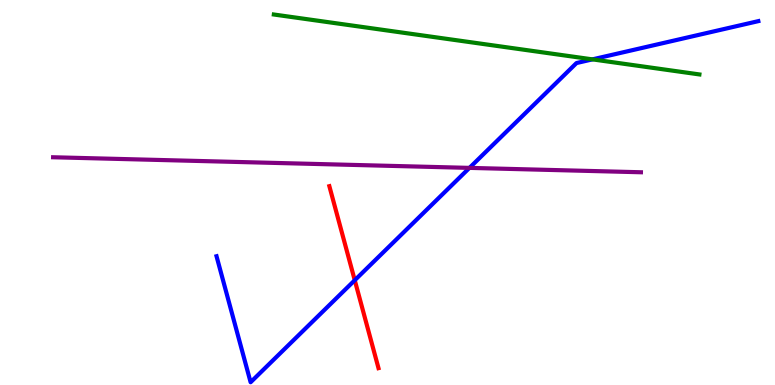[{'lines': ['blue', 'red'], 'intersections': [{'x': 4.58, 'y': 2.72}]}, {'lines': ['green', 'red'], 'intersections': []}, {'lines': ['purple', 'red'], 'intersections': []}, {'lines': ['blue', 'green'], 'intersections': [{'x': 7.64, 'y': 8.46}]}, {'lines': ['blue', 'purple'], 'intersections': [{'x': 6.06, 'y': 5.64}]}, {'lines': ['green', 'purple'], 'intersections': []}]